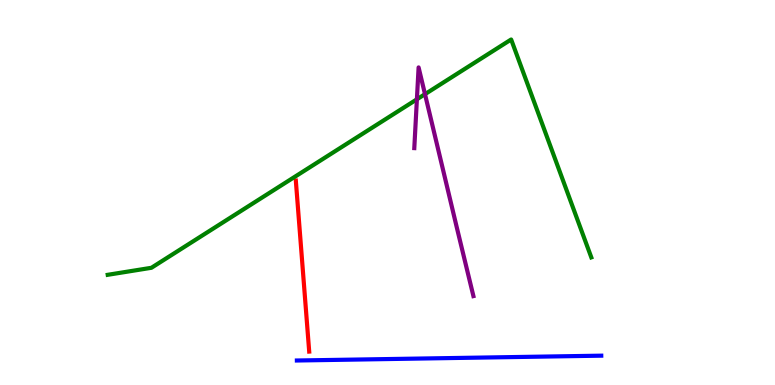[{'lines': ['blue', 'red'], 'intersections': []}, {'lines': ['green', 'red'], 'intersections': []}, {'lines': ['purple', 'red'], 'intersections': []}, {'lines': ['blue', 'green'], 'intersections': []}, {'lines': ['blue', 'purple'], 'intersections': []}, {'lines': ['green', 'purple'], 'intersections': [{'x': 5.38, 'y': 7.42}, {'x': 5.48, 'y': 7.55}]}]